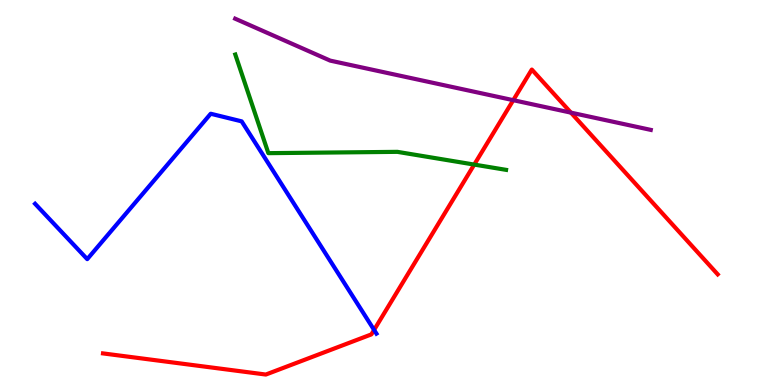[{'lines': ['blue', 'red'], 'intersections': [{'x': 4.83, 'y': 1.43}]}, {'lines': ['green', 'red'], 'intersections': [{'x': 6.12, 'y': 5.73}]}, {'lines': ['purple', 'red'], 'intersections': [{'x': 6.62, 'y': 7.4}, {'x': 7.37, 'y': 7.07}]}, {'lines': ['blue', 'green'], 'intersections': []}, {'lines': ['blue', 'purple'], 'intersections': []}, {'lines': ['green', 'purple'], 'intersections': []}]